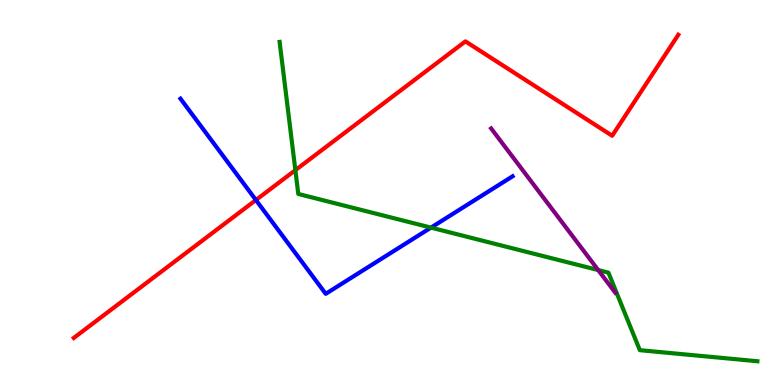[{'lines': ['blue', 'red'], 'intersections': [{'x': 3.3, 'y': 4.8}]}, {'lines': ['green', 'red'], 'intersections': [{'x': 3.81, 'y': 5.58}]}, {'lines': ['purple', 'red'], 'intersections': []}, {'lines': ['blue', 'green'], 'intersections': [{'x': 5.56, 'y': 4.09}]}, {'lines': ['blue', 'purple'], 'intersections': []}, {'lines': ['green', 'purple'], 'intersections': [{'x': 7.72, 'y': 2.99}]}]